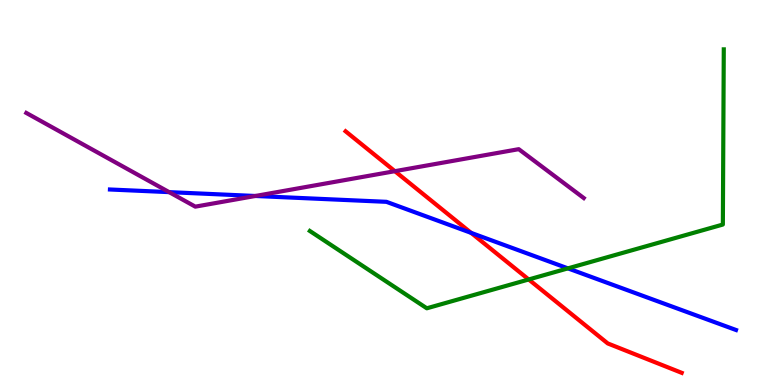[{'lines': ['blue', 'red'], 'intersections': [{'x': 6.08, 'y': 3.95}]}, {'lines': ['green', 'red'], 'intersections': [{'x': 6.82, 'y': 2.74}]}, {'lines': ['purple', 'red'], 'intersections': [{'x': 5.1, 'y': 5.55}]}, {'lines': ['blue', 'green'], 'intersections': [{'x': 7.33, 'y': 3.03}]}, {'lines': ['blue', 'purple'], 'intersections': [{'x': 2.18, 'y': 5.01}, {'x': 3.29, 'y': 4.91}]}, {'lines': ['green', 'purple'], 'intersections': []}]